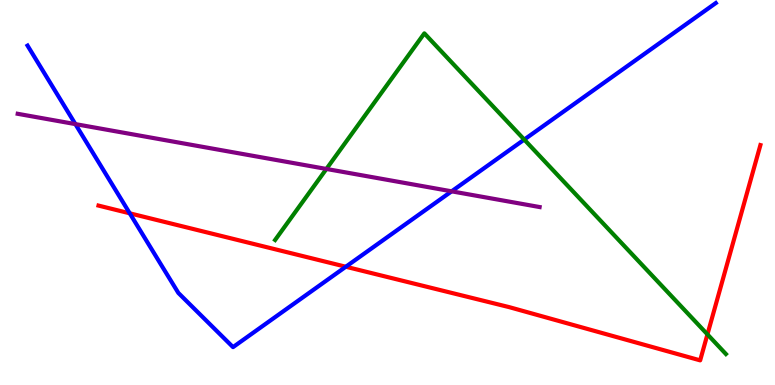[{'lines': ['blue', 'red'], 'intersections': [{'x': 1.67, 'y': 4.46}, {'x': 4.46, 'y': 3.07}]}, {'lines': ['green', 'red'], 'intersections': [{'x': 9.13, 'y': 1.32}]}, {'lines': ['purple', 'red'], 'intersections': []}, {'lines': ['blue', 'green'], 'intersections': [{'x': 6.76, 'y': 6.37}]}, {'lines': ['blue', 'purple'], 'intersections': [{'x': 0.973, 'y': 6.78}, {'x': 5.83, 'y': 5.03}]}, {'lines': ['green', 'purple'], 'intersections': [{'x': 4.21, 'y': 5.61}]}]